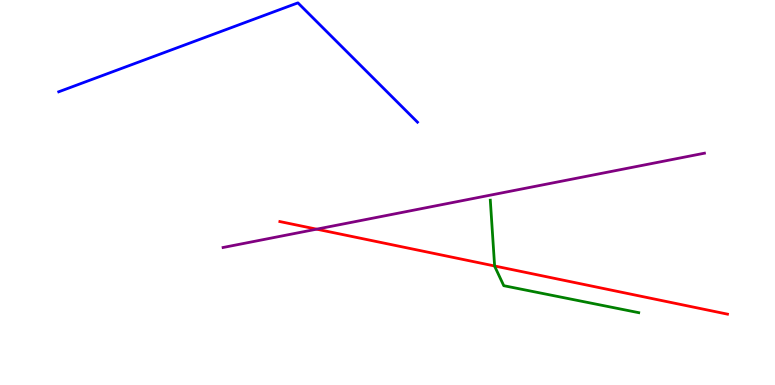[{'lines': ['blue', 'red'], 'intersections': []}, {'lines': ['green', 'red'], 'intersections': [{'x': 6.38, 'y': 3.09}]}, {'lines': ['purple', 'red'], 'intersections': [{'x': 4.09, 'y': 4.05}]}, {'lines': ['blue', 'green'], 'intersections': []}, {'lines': ['blue', 'purple'], 'intersections': []}, {'lines': ['green', 'purple'], 'intersections': []}]